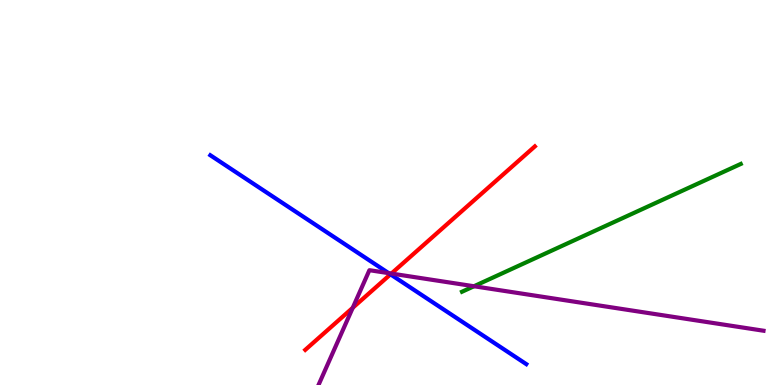[{'lines': ['blue', 'red'], 'intersections': [{'x': 5.04, 'y': 2.87}]}, {'lines': ['green', 'red'], 'intersections': []}, {'lines': ['purple', 'red'], 'intersections': [{'x': 4.55, 'y': 2.01}, {'x': 5.05, 'y': 2.89}]}, {'lines': ['blue', 'green'], 'intersections': []}, {'lines': ['blue', 'purple'], 'intersections': [{'x': 5.02, 'y': 2.91}]}, {'lines': ['green', 'purple'], 'intersections': [{'x': 6.12, 'y': 2.56}]}]